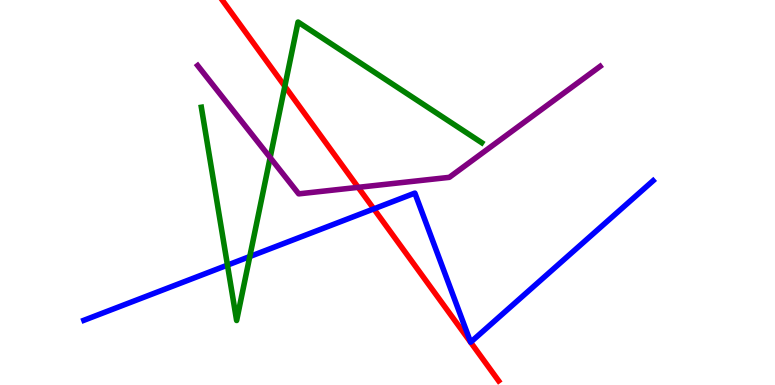[{'lines': ['blue', 'red'], 'intersections': [{'x': 4.82, 'y': 4.57}]}, {'lines': ['green', 'red'], 'intersections': [{'x': 3.68, 'y': 7.76}]}, {'lines': ['purple', 'red'], 'intersections': [{'x': 4.62, 'y': 5.13}]}, {'lines': ['blue', 'green'], 'intersections': [{'x': 2.94, 'y': 3.11}, {'x': 3.22, 'y': 3.34}]}, {'lines': ['blue', 'purple'], 'intersections': []}, {'lines': ['green', 'purple'], 'intersections': [{'x': 3.49, 'y': 5.91}]}]